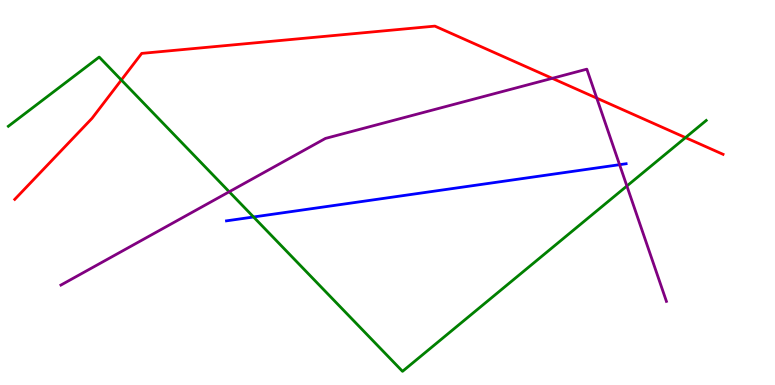[{'lines': ['blue', 'red'], 'intersections': []}, {'lines': ['green', 'red'], 'intersections': [{'x': 1.57, 'y': 7.92}, {'x': 8.84, 'y': 6.43}]}, {'lines': ['purple', 'red'], 'intersections': [{'x': 7.13, 'y': 7.97}, {'x': 7.7, 'y': 7.45}]}, {'lines': ['blue', 'green'], 'intersections': [{'x': 3.27, 'y': 4.36}]}, {'lines': ['blue', 'purple'], 'intersections': [{'x': 7.99, 'y': 5.72}]}, {'lines': ['green', 'purple'], 'intersections': [{'x': 2.96, 'y': 5.02}, {'x': 8.09, 'y': 5.17}]}]